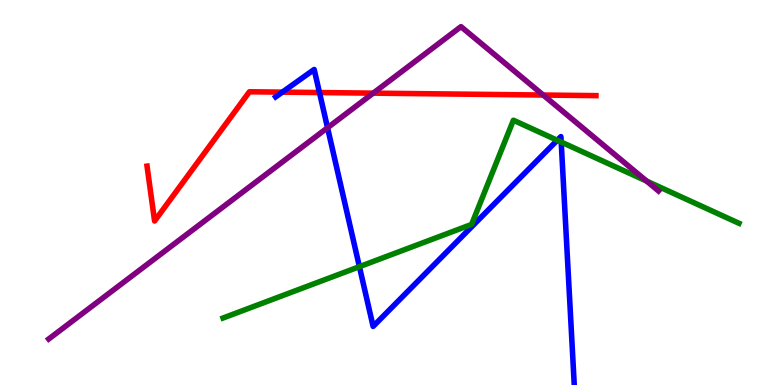[{'lines': ['blue', 'red'], 'intersections': [{'x': 3.64, 'y': 7.61}, {'x': 4.12, 'y': 7.6}]}, {'lines': ['green', 'red'], 'intersections': []}, {'lines': ['purple', 'red'], 'intersections': [{'x': 4.82, 'y': 7.58}, {'x': 7.01, 'y': 7.53}]}, {'lines': ['blue', 'green'], 'intersections': [{'x': 4.64, 'y': 3.07}, {'x': 7.19, 'y': 6.36}, {'x': 7.24, 'y': 6.31}]}, {'lines': ['blue', 'purple'], 'intersections': [{'x': 4.23, 'y': 6.68}]}, {'lines': ['green', 'purple'], 'intersections': [{'x': 8.34, 'y': 5.3}]}]